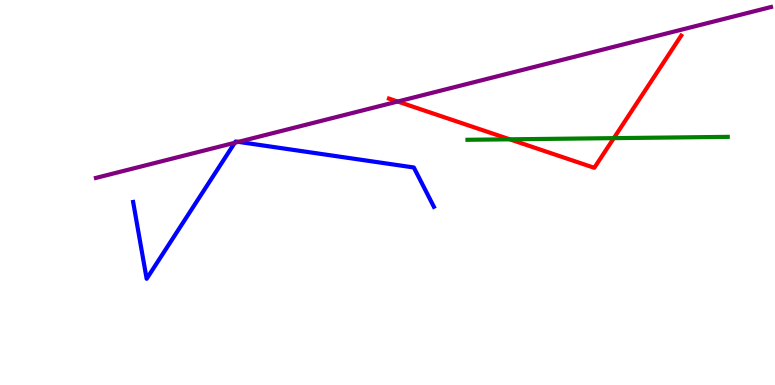[{'lines': ['blue', 'red'], 'intersections': []}, {'lines': ['green', 'red'], 'intersections': [{'x': 6.58, 'y': 6.38}, {'x': 7.92, 'y': 6.41}]}, {'lines': ['purple', 'red'], 'intersections': [{'x': 5.13, 'y': 7.36}]}, {'lines': ['blue', 'green'], 'intersections': []}, {'lines': ['blue', 'purple'], 'intersections': [{'x': 3.03, 'y': 6.29}, {'x': 3.08, 'y': 6.32}]}, {'lines': ['green', 'purple'], 'intersections': []}]